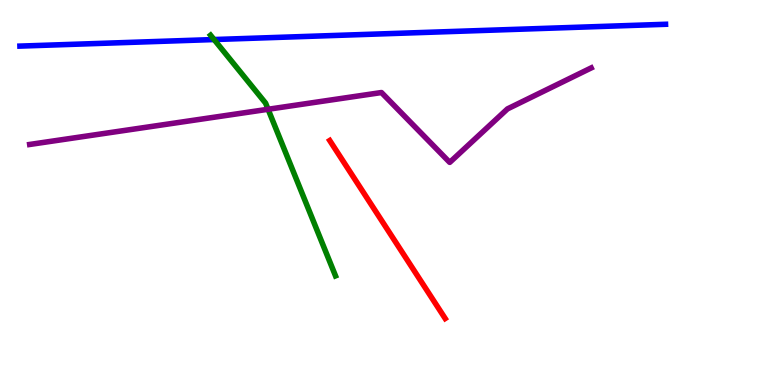[{'lines': ['blue', 'red'], 'intersections': []}, {'lines': ['green', 'red'], 'intersections': []}, {'lines': ['purple', 'red'], 'intersections': []}, {'lines': ['blue', 'green'], 'intersections': [{'x': 2.76, 'y': 8.97}]}, {'lines': ['blue', 'purple'], 'intersections': []}, {'lines': ['green', 'purple'], 'intersections': [{'x': 3.46, 'y': 7.16}]}]